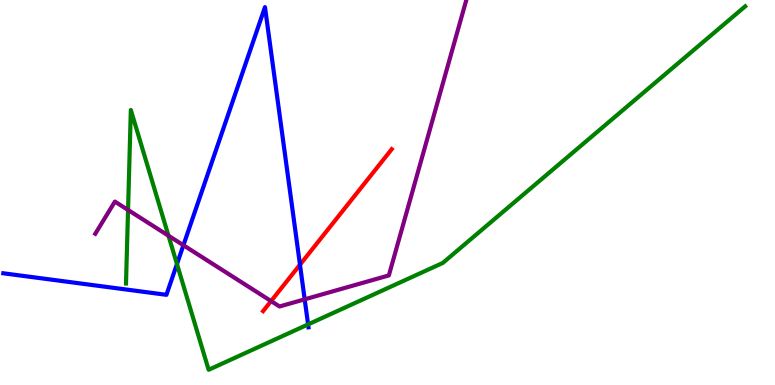[{'lines': ['blue', 'red'], 'intersections': [{'x': 3.87, 'y': 3.12}]}, {'lines': ['green', 'red'], 'intersections': []}, {'lines': ['purple', 'red'], 'intersections': [{'x': 3.5, 'y': 2.18}]}, {'lines': ['blue', 'green'], 'intersections': [{'x': 2.28, 'y': 3.14}, {'x': 3.98, 'y': 1.57}]}, {'lines': ['blue', 'purple'], 'intersections': [{'x': 2.37, 'y': 3.63}, {'x': 3.93, 'y': 2.23}]}, {'lines': ['green', 'purple'], 'intersections': [{'x': 1.65, 'y': 4.55}, {'x': 2.17, 'y': 3.88}]}]